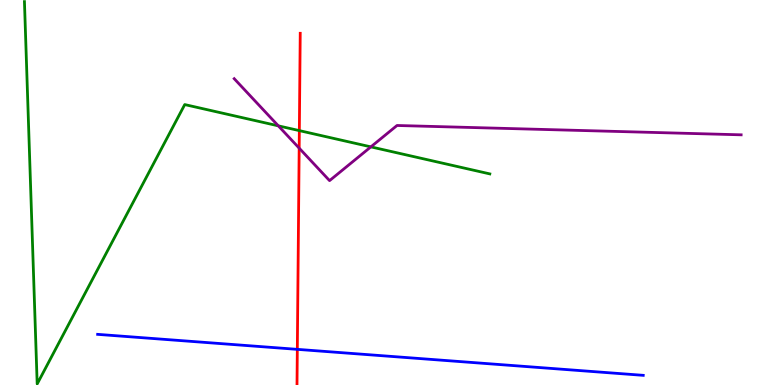[{'lines': ['blue', 'red'], 'intersections': [{'x': 3.84, 'y': 0.926}]}, {'lines': ['green', 'red'], 'intersections': [{'x': 3.86, 'y': 6.61}]}, {'lines': ['purple', 'red'], 'intersections': [{'x': 3.86, 'y': 6.15}]}, {'lines': ['blue', 'green'], 'intersections': []}, {'lines': ['blue', 'purple'], 'intersections': []}, {'lines': ['green', 'purple'], 'intersections': [{'x': 3.59, 'y': 6.73}, {'x': 4.79, 'y': 6.19}]}]